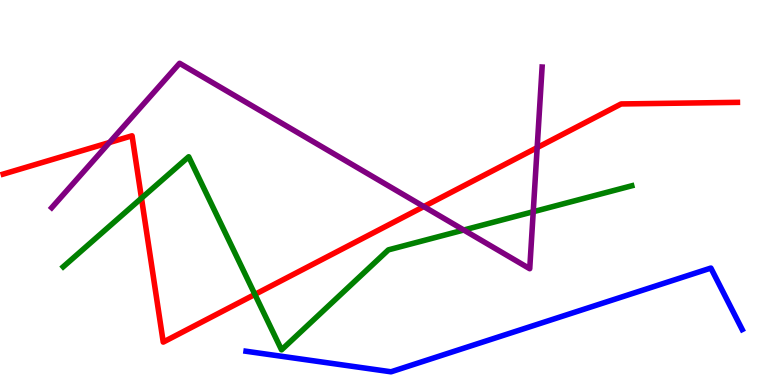[{'lines': ['blue', 'red'], 'intersections': []}, {'lines': ['green', 'red'], 'intersections': [{'x': 1.83, 'y': 4.85}, {'x': 3.29, 'y': 2.35}]}, {'lines': ['purple', 'red'], 'intersections': [{'x': 1.41, 'y': 6.3}, {'x': 5.47, 'y': 4.63}, {'x': 6.93, 'y': 6.17}]}, {'lines': ['blue', 'green'], 'intersections': []}, {'lines': ['blue', 'purple'], 'intersections': []}, {'lines': ['green', 'purple'], 'intersections': [{'x': 5.98, 'y': 4.03}, {'x': 6.88, 'y': 4.5}]}]